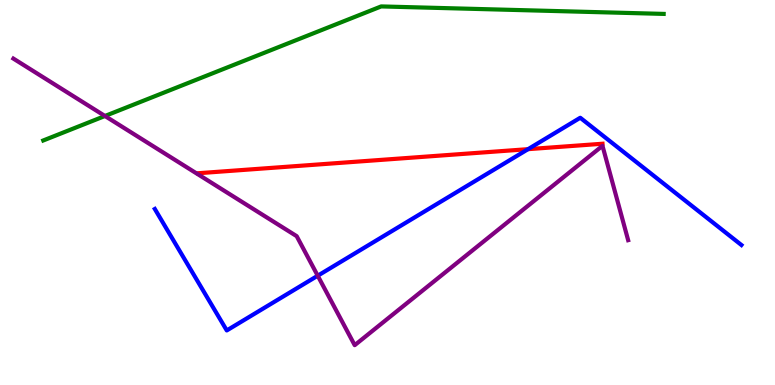[{'lines': ['blue', 'red'], 'intersections': [{'x': 6.81, 'y': 6.13}]}, {'lines': ['green', 'red'], 'intersections': []}, {'lines': ['purple', 'red'], 'intersections': []}, {'lines': ['blue', 'green'], 'intersections': []}, {'lines': ['blue', 'purple'], 'intersections': [{'x': 4.1, 'y': 2.84}]}, {'lines': ['green', 'purple'], 'intersections': [{'x': 1.35, 'y': 6.99}]}]